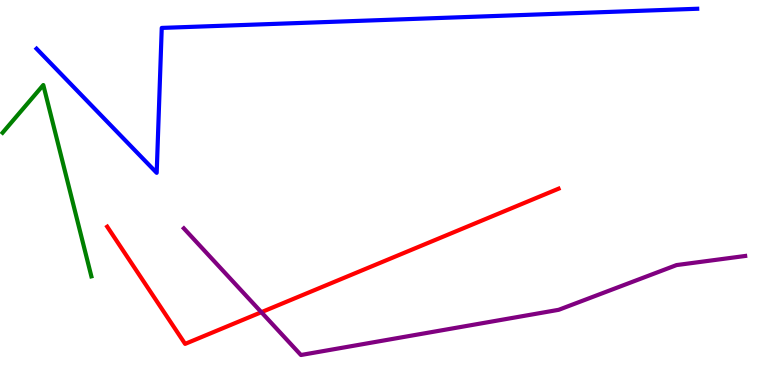[{'lines': ['blue', 'red'], 'intersections': []}, {'lines': ['green', 'red'], 'intersections': []}, {'lines': ['purple', 'red'], 'intersections': [{'x': 3.37, 'y': 1.89}]}, {'lines': ['blue', 'green'], 'intersections': []}, {'lines': ['blue', 'purple'], 'intersections': []}, {'lines': ['green', 'purple'], 'intersections': []}]